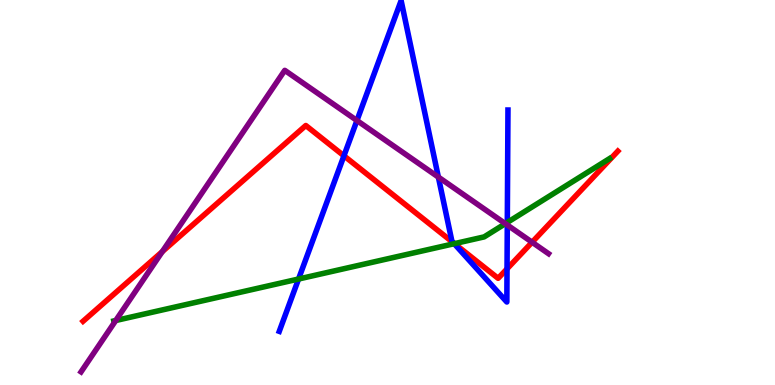[{'lines': ['blue', 'red'], 'intersections': [{'x': 4.44, 'y': 5.95}, {'x': 5.85, 'y': 3.69}, {'x': 6.54, 'y': 3.02}]}, {'lines': ['green', 'red'], 'intersections': [{'x': 5.86, 'y': 3.67}]}, {'lines': ['purple', 'red'], 'intersections': [{'x': 2.09, 'y': 3.46}, {'x': 6.87, 'y': 3.71}]}, {'lines': ['blue', 'green'], 'intersections': [{'x': 3.85, 'y': 2.75}, {'x': 5.86, 'y': 3.67}, {'x': 6.55, 'y': 4.22}]}, {'lines': ['blue', 'purple'], 'intersections': [{'x': 4.61, 'y': 6.87}, {'x': 5.66, 'y': 5.4}, {'x': 6.55, 'y': 4.16}]}, {'lines': ['green', 'purple'], 'intersections': [{'x': 1.49, 'y': 1.67}, {'x': 6.52, 'y': 4.19}]}]